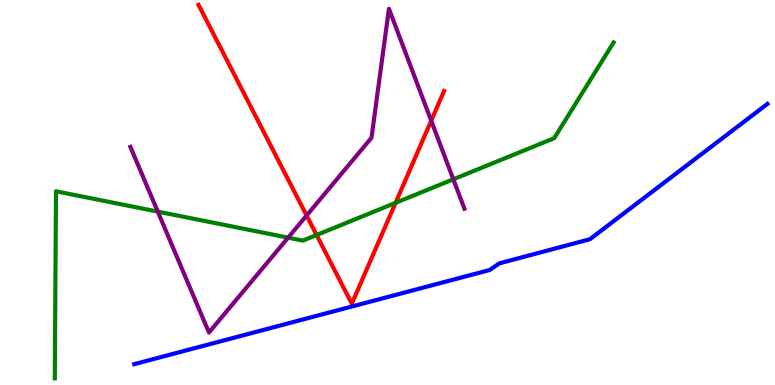[{'lines': ['blue', 'red'], 'intersections': []}, {'lines': ['green', 'red'], 'intersections': [{'x': 4.09, 'y': 3.9}, {'x': 5.1, 'y': 4.73}]}, {'lines': ['purple', 'red'], 'intersections': [{'x': 3.96, 'y': 4.4}, {'x': 5.56, 'y': 6.86}]}, {'lines': ['blue', 'green'], 'intersections': []}, {'lines': ['blue', 'purple'], 'intersections': []}, {'lines': ['green', 'purple'], 'intersections': [{'x': 2.04, 'y': 4.5}, {'x': 3.72, 'y': 3.83}, {'x': 5.85, 'y': 5.34}]}]